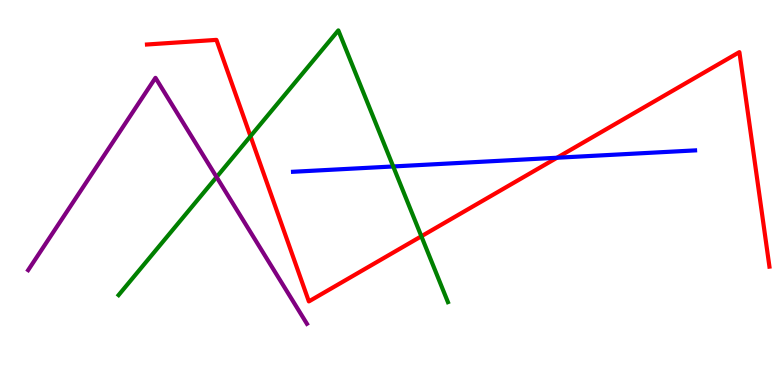[{'lines': ['blue', 'red'], 'intersections': [{'x': 7.19, 'y': 5.9}]}, {'lines': ['green', 'red'], 'intersections': [{'x': 3.23, 'y': 6.46}, {'x': 5.44, 'y': 3.86}]}, {'lines': ['purple', 'red'], 'intersections': []}, {'lines': ['blue', 'green'], 'intersections': [{'x': 5.07, 'y': 5.68}]}, {'lines': ['blue', 'purple'], 'intersections': []}, {'lines': ['green', 'purple'], 'intersections': [{'x': 2.79, 'y': 5.4}]}]